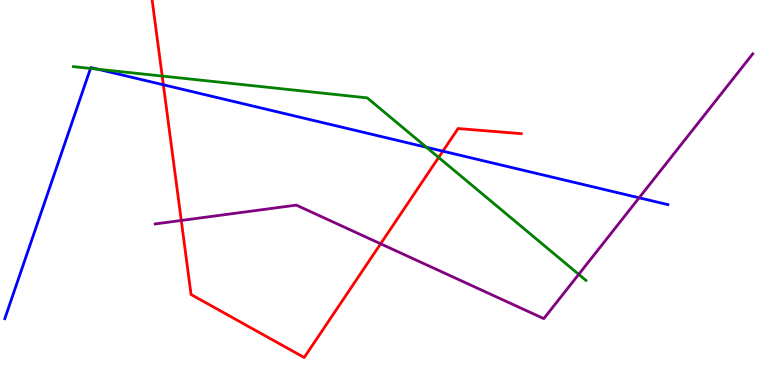[{'lines': ['blue', 'red'], 'intersections': [{'x': 2.11, 'y': 7.8}, {'x': 5.71, 'y': 6.07}]}, {'lines': ['green', 'red'], 'intersections': [{'x': 2.09, 'y': 8.02}, {'x': 5.66, 'y': 5.91}]}, {'lines': ['purple', 'red'], 'intersections': [{'x': 2.34, 'y': 4.27}, {'x': 4.91, 'y': 3.67}]}, {'lines': ['blue', 'green'], 'intersections': [{'x': 1.17, 'y': 8.22}, {'x': 1.26, 'y': 8.2}, {'x': 5.5, 'y': 6.17}]}, {'lines': ['blue', 'purple'], 'intersections': [{'x': 8.25, 'y': 4.86}]}, {'lines': ['green', 'purple'], 'intersections': [{'x': 7.47, 'y': 2.87}]}]